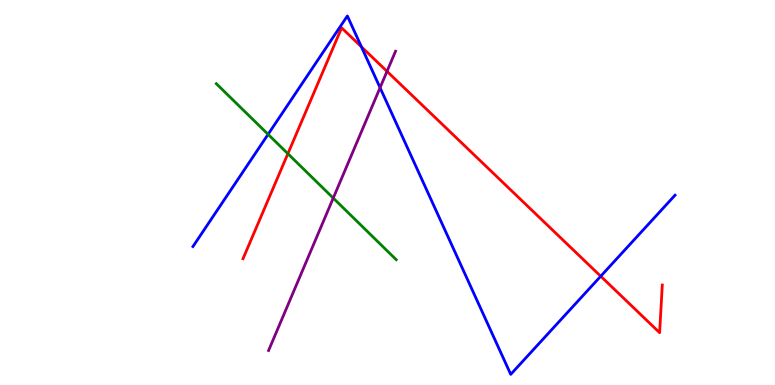[{'lines': ['blue', 'red'], 'intersections': [{'x': 4.66, 'y': 8.78}, {'x': 7.75, 'y': 2.83}]}, {'lines': ['green', 'red'], 'intersections': [{'x': 3.71, 'y': 6.01}]}, {'lines': ['purple', 'red'], 'intersections': [{'x': 4.99, 'y': 8.15}]}, {'lines': ['blue', 'green'], 'intersections': [{'x': 3.46, 'y': 6.51}]}, {'lines': ['blue', 'purple'], 'intersections': [{'x': 4.9, 'y': 7.72}]}, {'lines': ['green', 'purple'], 'intersections': [{'x': 4.3, 'y': 4.86}]}]